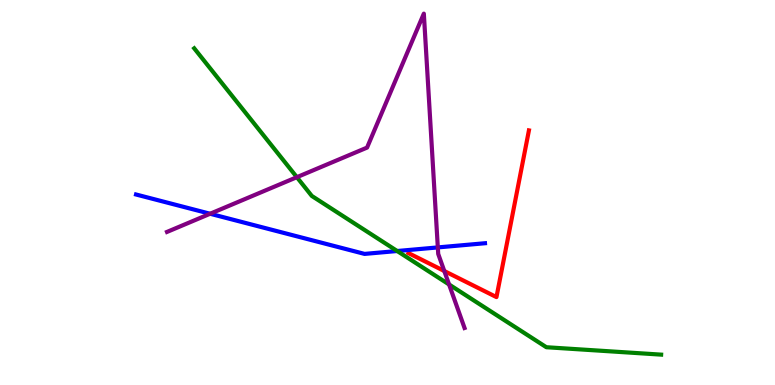[{'lines': ['blue', 'red'], 'intersections': []}, {'lines': ['green', 'red'], 'intersections': []}, {'lines': ['purple', 'red'], 'intersections': [{'x': 5.73, 'y': 2.96}]}, {'lines': ['blue', 'green'], 'intersections': [{'x': 5.13, 'y': 3.48}]}, {'lines': ['blue', 'purple'], 'intersections': [{'x': 2.71, 'y': 4.45}, {'x': 5.65, 'y': 3.57}]}, {'lines': ['green', 'purple'], 'intersections': [{'x': 3.83, 'y': 5.4}, {'x': 5.79, 'y': 2.61}]}]